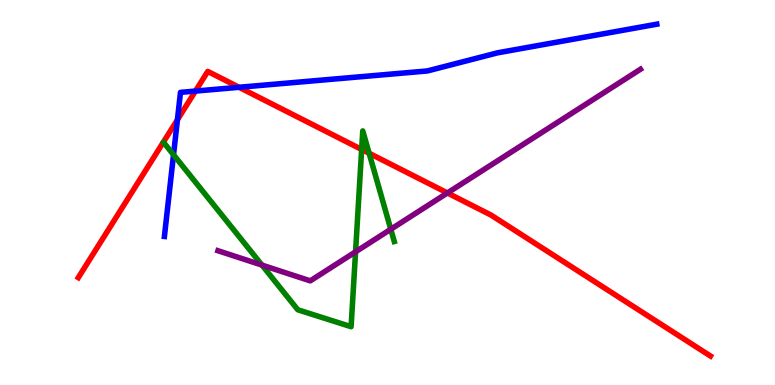[{'lines': ['blue', 'red'], 'intersections': [{'x': 2.29, 'y': 6.89}, {'x': 2.52, 'y': 7.63}, {'x': 3.08, 'y': 7.73}]}, {'lines': ['green', 'red'], 'intersections': [{'x': 4.67, 'y': 6.12}, {'x': 4.76, 'y': 6.02}]}, {'lines': ['purple', 'red'], 'intersections': [{'x': 5.77, 'y': 4.99}]}, {'lines': ['blue', 'green'], 'intersections': [{'x': 2.24, 'y': 5.98}]}, {'lines': ['blue', 'purple'], 'intersections': []}, {'lines': ['green', 'purple'], 'intersections': [{'x': 3.38, 'y': 3.11}, {'x': 4.59, 'y': 3.46}, {'x': 5.04, 'y': 4.05}]}]